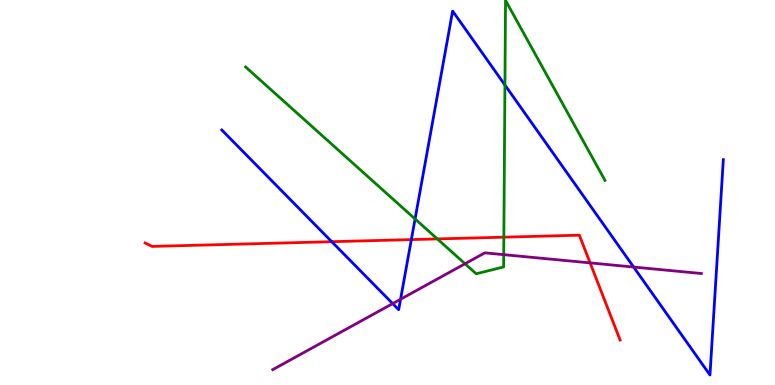[{'lines': ['blue', 'red'], 'intersections': [{'x': 4.28, 'y': 3.72}, {'x': 5.31, 'y': 3.78}]}, {'lines': ['green', 'red'], 'intersections': [{'x': 5.64, 'y': 3.79}, {'x': 6.5, 'y': 3.84}]}, {'lines': ['purple', 'red'], 'intersections': [{'x': 7.61, 'y': 3.17}]}, {'lines': ['blue', 'green'], 'intersections': [{'x': 5.36, 'y': 4.31}, {'x': 6.52, 'y': 7.79}]}, {'lines': ['blue', 'purple'], 'intersections': [{'x': 5.07, 'y': 2.11}, {'x': 5.17, 'y': 2.23}, {'x': 8.18, 'y': 3.06}]}, {'lines': ['green', 'purple'], 'intersections': [{'x': 6.0, 'y': 3.15}, {'x': 6.5, 'y': 3.39}]}]